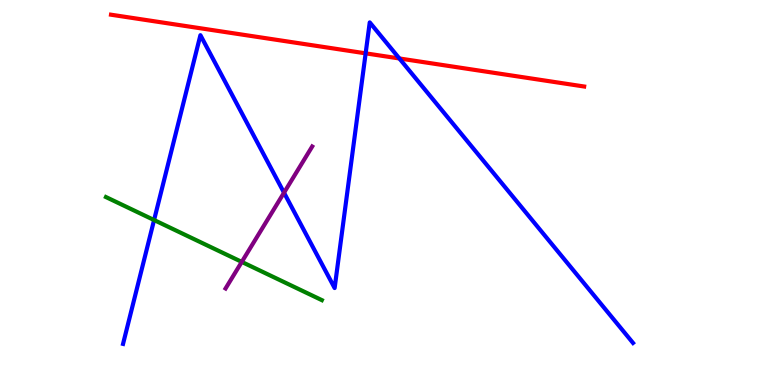[{'lines': ['blue', 'red'], 'intersections': [{'x': 4.72, 'y': 8.61}, {'x': 5.15, 'y': 8.48}]}, {'lines': ['green', 'red'], 'intersections': []}, {'lines': ['purple', 'red'], 'intersections': []}, {'lines': ['blue', 'green'], 'intersections': [{'x': 1.99, 'y': 4.28}]}, {'lines': ['blue', 'purple'], 'intersections': [{'x': 3.66, 'y': 5.0}]}, {'lines': ['green', 'purple'], 'intersections': [{'x': 3.12, 'y': 3.2}]}]